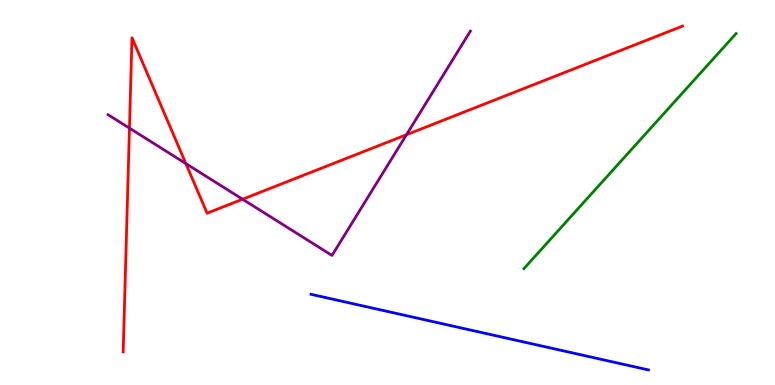[{'lines': ['blue', 'red'], 'intersections': []}, {'lines': ['green', 'red'], 'intersections': []}, {'lines': ['purple', 'red'], 'intersections': [{'x': 1.67, 'y': 6.67}, {'x': 2.4, 'y': 5.75}, {'x': 3.13, 'y': 4.83}, {'x': 5.24, 'y': 6.5}]}, {'lines': ['blue', 'green'], 'intersections': []}, {'lines': ['blue', 'purple'], 'intersections': []}, {'lines': ['green', 'purple'], 'intersections': []}]